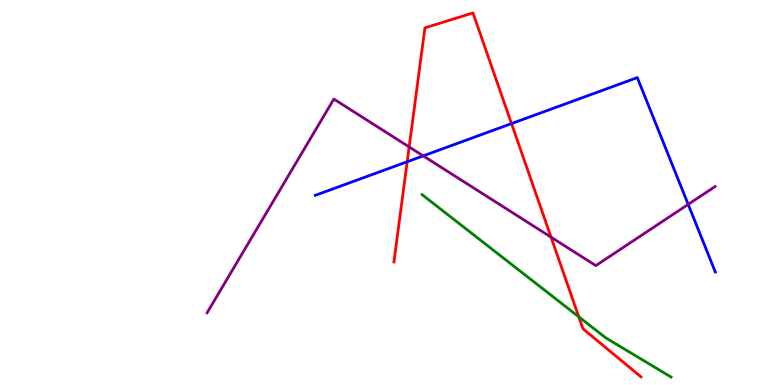[{'lines': ['blue', 'red'], 'intersections': [{'x': 5.25, 'y': 5.8}, {'x': 6.6, 'y': 6.79}]}, {'lines': ['green', 'red'], 'intersections': [{'x': 7.47, 'y': 1.77}]}, {'lines': ['purple', 'red'], 'intersections': [{'x': 5.28, 'y': 6.18}, {'x': 7.11, 'y': 3.84}]}, {'lines': ['blue', 'green'], 'intersections': []}, {'lines': ['blue', 'purple'], 'intersections': [{'x': 5.46, 'y': 5.95}, {'x': 8.88, 'y': 4.69}]}, {'lines': ['green', 'purple'], 'intersections': []}]